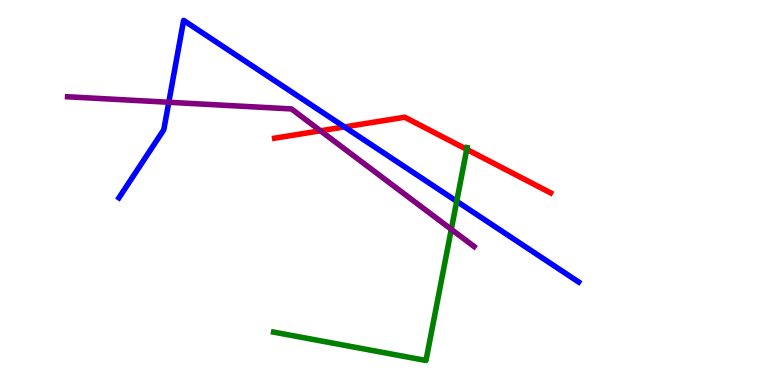[{'lines': ['blue', 'red'], 'intersections': [{'x': 4.44, 'y': 6.7}]}, {'lines': ['green', 'red'], 'intersections': [{'x': 6.02, 'y': 6.12}]}, {'lines': ['purple', 'red'], 'intersections': [{'x': 4.13, 'y': 6.6}]}, {'lines': ['blue', 'green'], 'intersections': [{'x': 5.89, 'y': 4.77}]}, {'lines': ['blue', 'purple'], 'intersections': [{'x': 2.18, 'y': 7.34}]}, {'lines': ['green', 'purple'], 'intersections': [{'x': 5.82, 'y': 4.04}]}]